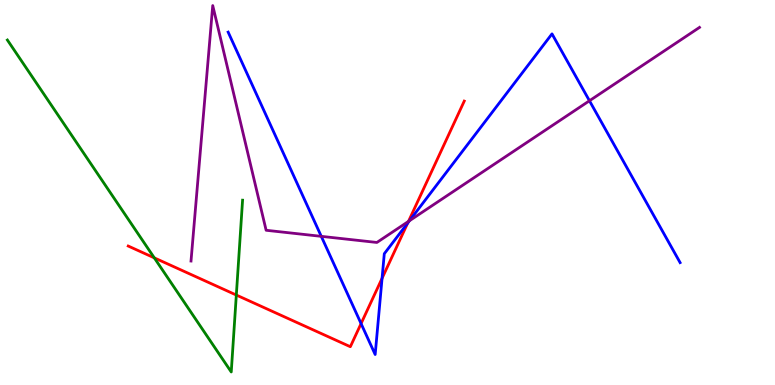[{'lines': ['blue', 'red'], 'intersections': [{'x': 4.66, 'y': 1.6}, {'x': 4.93, 'y': 2.77}, {'x': 5.26, 'y': 4.21}]}, {'lines': ['green', 'red'], 'intersections': [{'x': 1.99, 'y': 3.3}, {'x': 3.05, 'y': 2.34}]}, {'lines': ['purple', 'red'], 'intersections': [{'x': 5.27, 'y': 4.25}]}, {'lines': ['blue', 'green'], 'intersections': []}, {'lines': ['blue', 'purple'], 'intersections': [{'x': 4.15, 'y': 3.86}, {'x': 5.28, 'y': 4.27}, {'x': 7.61, 'y': 7.38}]}, {'lines': ['green', 'purple'], 'intersections': []}]